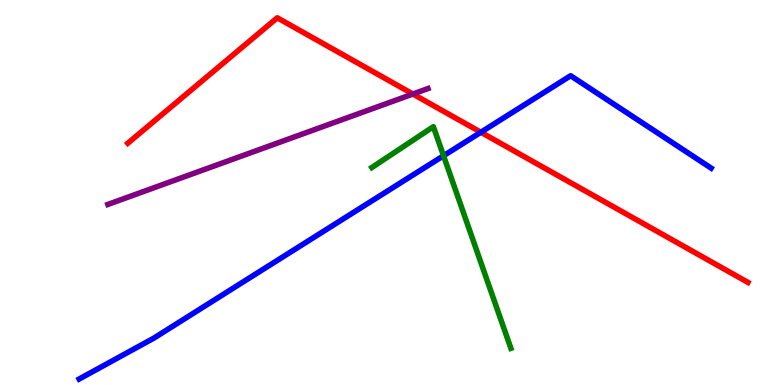[{'lines': ['blue', 'red'], 'intersections': [{'x': 6.2, 'y': 6.56}]}, {'lines': ['green', 'red'], 'intersections': []}, {'lines': ['purple', 'red'], 'intersections': [{'x': 5.33, 'y': 7.56}]}, {'lines': ['blue', 'green'], 'intersections': [{'x': 5.72, 'y': 5.95}]}, {'lines': ['blue', 'purple'], 'intersections': []}, {'lines': ['green', 'purple'], 'intersections': []}]